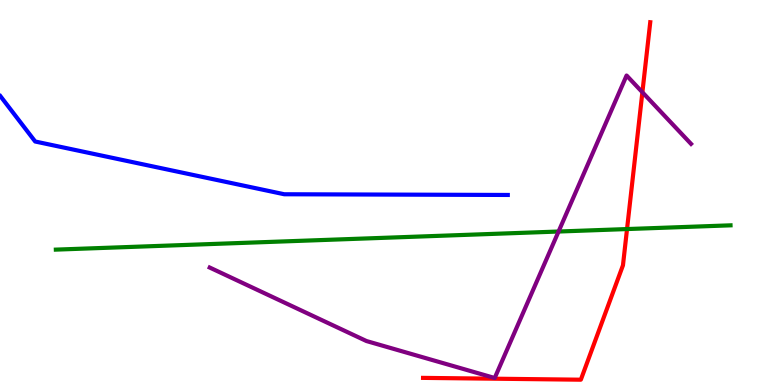[{'lines': ['blue', 'red'], 'intersections': []}, {'lines': ['green', 'red'], 'intersections': [{'x': 8.09, 'y': 4.05}]}, {'lines': ['purple', 'red'], 'intersections': [{'x': 8.29, 'y': 7.6}]}, {'lines': ['blue', 'green'], 'intersections': []}, {'lines': ['blue', 'purple'], 'intersections': []}, {'lines': ['green', 'purple'], 'intersections': [{'x': 7.21, 'y': 3.99}]}]